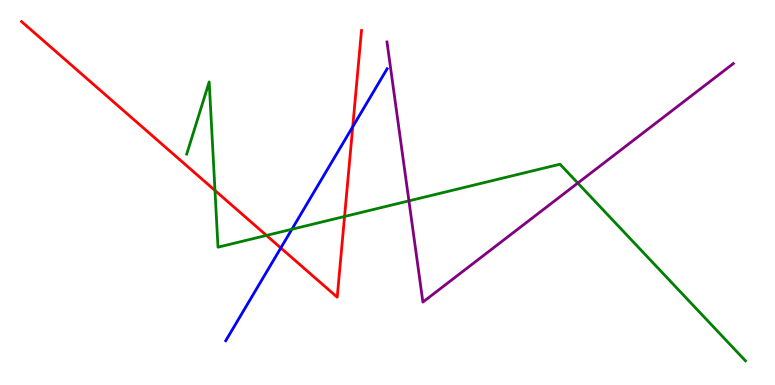[{'lines': ['blue', 'red'], 'intersections': [{'x': 3.62, 'y': 3.56}, {'x': 4.55, 'y': 6.71}]}, {'lines': ['green', 'red'], 'intersections': [{'x': 2.77, 'y': 5.05}, {'x': 3.44, 'y': 3.89}, {'x': 4.45, 'y': 4.38}]}, {'lines': ['purple', 'red'], 'intersections': []}, {'lines': ['blue', 'green'], 'intersections': [{'x': 3.77, 'y': 4.05}]}, {'lines': ['blue', 'purple'], 'intersections': []}, {'lines': ['green', 'purple'], 'intersections': [{'x': 5.28, 'y': 4.78}, {'x': 7.46, 'y': 5.25}]}]